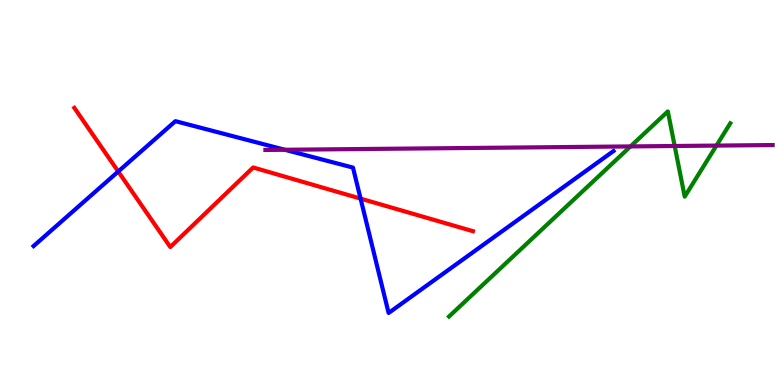[{'lines': ['blue', 'red'], 'intersections': [{'x': 1.53, 'y': 5.55}, {'x': 4.65, 'y': 4.84}]}, {'lines': ['green', 'red'], 'intersections': []}, {'lines': ['purple', 'red'], 'intersections': []}, {'lines': ['blue', 'green'], 'intersections': []}, {'lines': ['blue', 'purple'], 'intersections': [{'x': 3.68, 'y': 6.11}]}, {'lines': ['green', 'purple'], 'intersections': [{'x': 8.14, 'y': 6.2}, {'x': 8.71, 'y': 6.21}, {'x': 9.24, 'y': 6.22}]}]